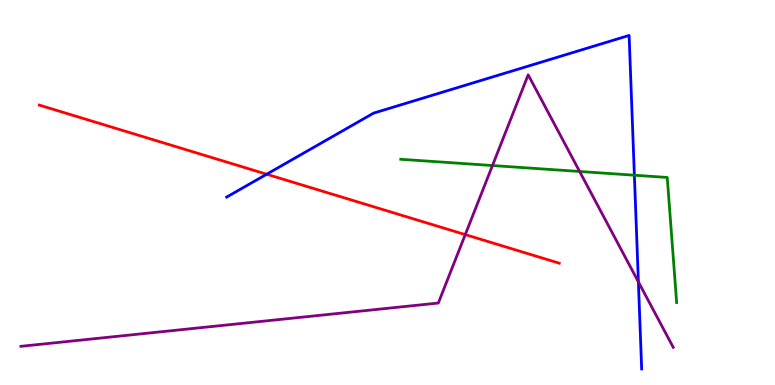[{'lines': ['blue', 'red'], 'intersections': [{'x': 3.44, 'y': 5.47}]}, {'lines': ['green', 'red'], 'intersections': []}, {'lines': ['purple', 'red'], 'intersections': [{'x': 6.0, 'y': 3.91}]}, {'lines': ['blue', 'green'], 'intersections': [{'x': 8.19, 'y': 5.45}]}, {'lines': ['blue', 'purple'], 'intersections': [{'x': 8.24, 'y': 2.68}]}, {'lines': ['green', 'purple'], 'intersections': [{'x': 6.35, 'y': 5.7}, {'x': 7.48, 'y': 5.55}]}]